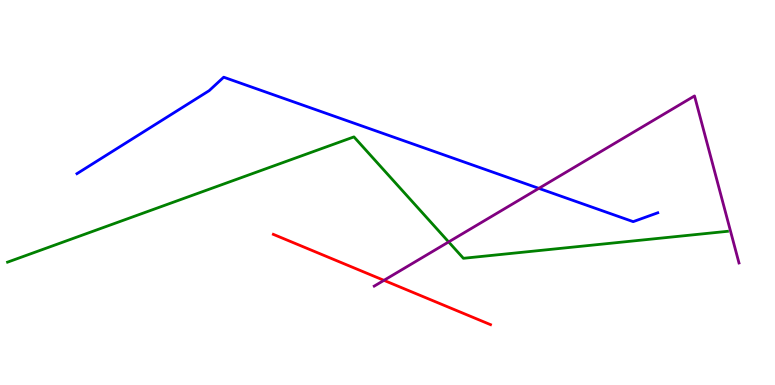[{'lines': ['blue', 'red'], 'intersections': []}, {'lines': ['green', 'red'], 'intersections': []}, {'lines': ['purple', 'red'], 'intersections': [{'x': 4.95, 'y': 2.72}]}, {'lines': ['blue', 'green'], 'intersections': []}, {'lines': ['blue', 'purple'], 'intersections': [{'x': 6.95, 'y': 5.11}]}, {'lines': ['green', 'purple'], 'intersections': [{'x': 5.79, 'y': 3.72}]}]